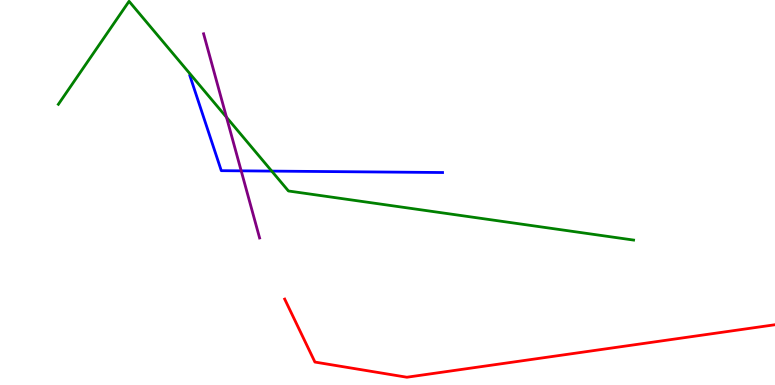[{'lines': ['blue', 'red'], 'intersections': []}, {'lines': ['green', 'red'], 'intersections': []}, {'lines': ['purple', 'red'], 'intersections': []}, {'lines': ['blue', 'green'], 'intersections': [{'x': 3.51, 'y': 5.56}]}, {'lines': ['blue', 'purple'], 'intersections': [{'x': 3.11, 'y': 5.56}]}, {'lines': ['green', 'purple'], 'intersections': [{'x': 2.92, 'y': 6.95}]}]